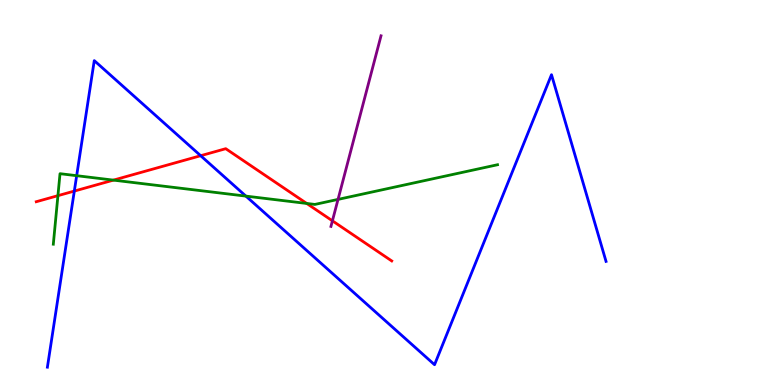[{'lines': ['blue', 'red'], 'intersections': [{'x': 0.959, 'y': 5.04}, {'x': 2.59, 'y': 5.96}]}, {'lines': ['green', 'red'], 'intersections': [{'x': 0.747, 'y': 4.92}, {'x': 1.46, 'y': 5.32}, {'x': 3.96, 'y': 4.72}]}, {'lines': ['purple', 'red'], 'intersections': [{'x': 4.29, 'y': 4.26}]}, {'lines': ['blue', 'green'], 'intersections': [{'x': 0.989, 'y': 5.44}, {'x': 3.17, 'y': 4.91}]}, {'lines': ['blue', 'purple'], 'intersections': []}, {'lines': ['green', 'purple'], 'intersections': [{'x': 4.36, 'y': 4.82}]}]